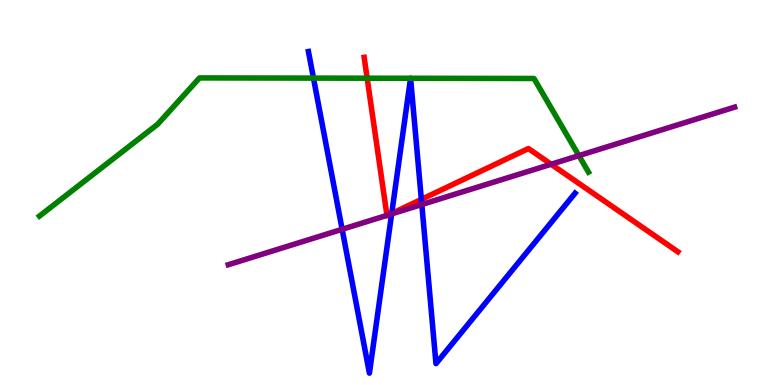[{'lines': ['blue', 'red'], 'intersections': [{'x': 5.05, 'y': 4.45}, {'x': 5.44, 'y': 4.82}]}, {'lines': ['green', 'red'], 'intersections': [{'x': 4.74, 'y': 7.97}]}, {'lines': ['purple', 'red'], 'intersections': [{'x': 4.99, 'y': 4.41}, {'x': 5.03, 'y': 4.43}, {'x': 7.11, 'y': 5.73}]}, {'lines': ['blue', 'green'], 'intersections': [{'x': 4.04, 'y': 7.97}, {'x': 5.3, 'y': 7.97}, {'x': 5.3, 'y': 7.97}]}, {'lines': ['blue', 'purple'], 'intersections': [{'x': 4.41, 'y': 4.04}, {'x': 5.05, 'y': 4.44}, {'x': 5.44, 'y': 4.69}]}, {'lines': ['green', 'purple'], 'intersections': [{'x': 7.47, 'y': 5.96}]}]